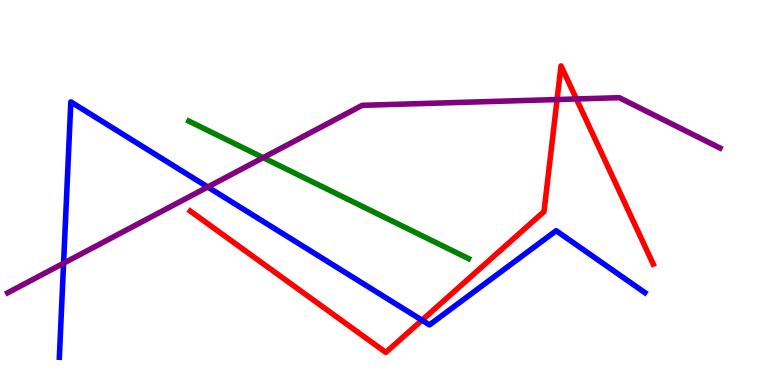[{'lines': ['blue', 'red'], 'intersections': [{'x': 5.44, 'y': 1.68}]}, {'lines': ['green', 'red'], 'intersections': []}, {'lines': ['purple', 'red'], 'intersections': [{'x': 7.19, 'y': 7.41}, {'x': 7.44, 'y': 7.43}]}, {'lines': ['blue', 'green'], 'intersections': []}, {'lines': ['blue', 'purple'], 'intersections': [{'x': 0.82, 'y': 3.16}, {'x': 2.68, 'y': 5.14}]}, {'lines': ['green', 'purple'], 'intersections': [{'x': 3.4, 'y': 5.9}]}]